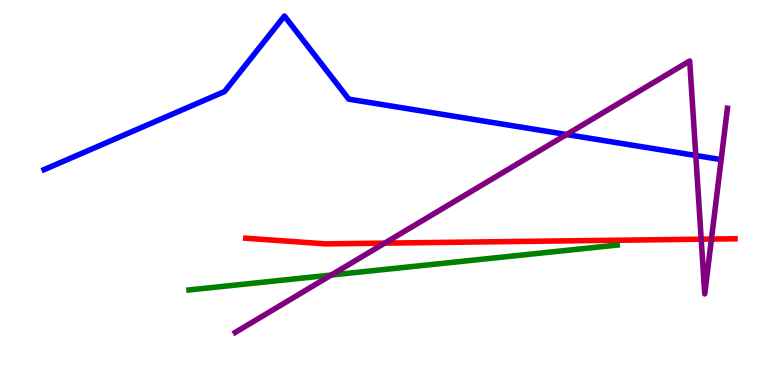[{'lines': ['blue', 'red'], 'intersections': []}, {'lines': ['green', 'red'], 'intersections': []}, {'lines': ['purple', 'red'], 'intersections': [{'x': 4.96, 'y': 3.68}, {'x': 9.05, 'y': 3.79}, {'x': 9.18, 'y': 3.79}]}, {'lines': ['blue', 'green'], 'intersections': []}, {'lines': ['blue', 'purple'], 'intersections': [{'x': 7.31, 'y': 6.51}, {'x': 8.98, 'y': 5.96}]}, {'lines': ['green', 'purple'], 'intersections': [{'x': 4.27, 'y': 2.86}]}]